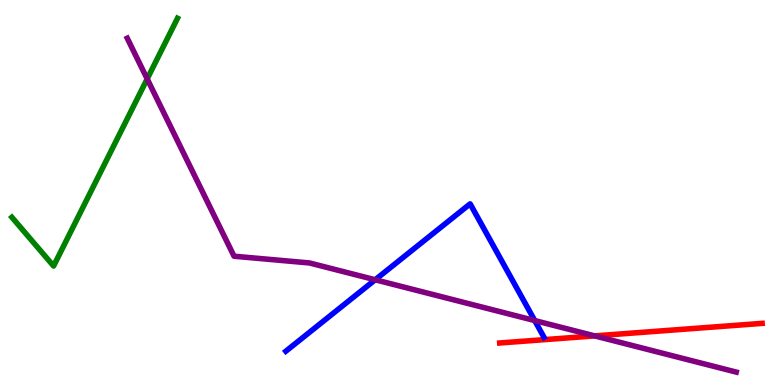[{'lines': ['blue', 'red'], 'intersections': []}, {'lines': ['green', 'red'], 'intersections': []}, {'lines': ['purple', 'red'], 'intersections': [{'x': 7.67, 'y': 1.28}]}, {'lines': ['blue', 'green'], 'intersections': []}, {'lines': ['blue', 'purple'], 'intersections': [{'x': 4.84, 'y': 2.73}, {'x': 6.9, 'y': 1.67}]}, {'lines': ['green', 'purple'], 'intersections': [{'x': 1.9, 'y': 7.95}]}]